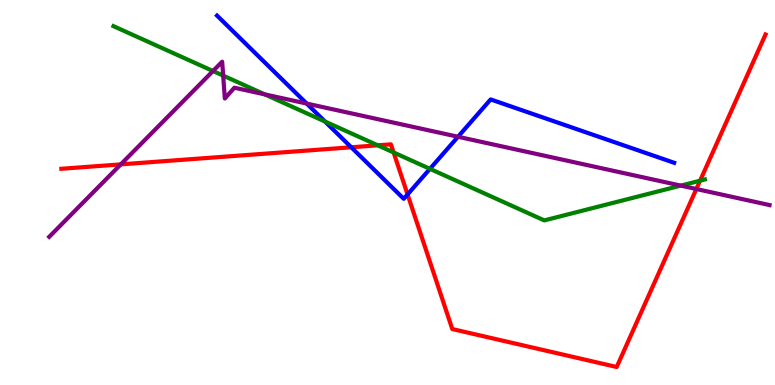[{'lines': ['blue', 'red'], 'intersections': [{'x': 4.53, 'y': 6.17}, {'x': 5.26, 'y': 4.95}]}, {'lines': ['green', 'red'], 'intersections': [{'x': 4.87, 'y': 6.23}, {'x': 5.08, 'y': 6.04}, {'x': 9.03, 'y': 5.31}]}, {'lines': ['purple', 'red'], 'intersections': [{'x': 1.56, 'y': 5.73}, {'x': 8.99, 'y': 5.09}]}, {'lines': ['blue', 'green'], 'intersections': [{'x': 4.19, 'y': 6.84}, {'x': 5.55, 'y': 5.61}]}, {'lines': ['blue', 'purple'], 'intersections': [{'x': 3.96, 'y': 7.31}, {'x': 5.91, 'y': 6.45}]}, {'lines': ['green', 'purple'], 'intersections': [{'x': 2.75, 'y': 8.16}, {'x': 2.88, 'y': 8.04}, {'x': 3.42, 'y': 7.55}, {'x': 8.78, 'y': 5.18}]}]